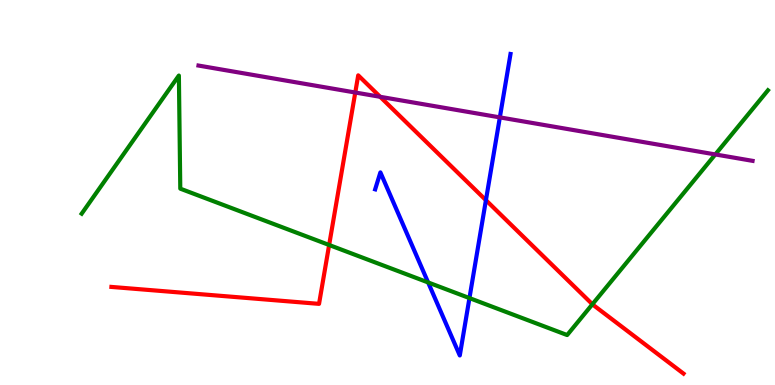[{'lines': ['blue', 'red'], 'intersections': [{'x': 6.27, 'y': 4.8}]}, {'lines': ['green', 'red'], 'intersections': [{'x': 4.25, 'y': 3.64}, {'x': 7.64, 'y': 2.1}]}, {'lines': ['purple', 'red'], 'intersections': [{'x': 4.58, 'y': 7.6}, {'x': 4.91, 'y': 7.49}]}, {'lines': ['blue', 'green'], 'intersections': [{'x': 5.52, 'y': 2.66}, {'x': 6.06, 'y': 2.26}]}, {'lines': ['blue', 'purple'], 'intersections': [{'x': 6.45, 'y': 6.95}]}, {'lines': ['green', 'purple'], 'intersections': [{'x': 9.23, 'y': 5.99}]}]